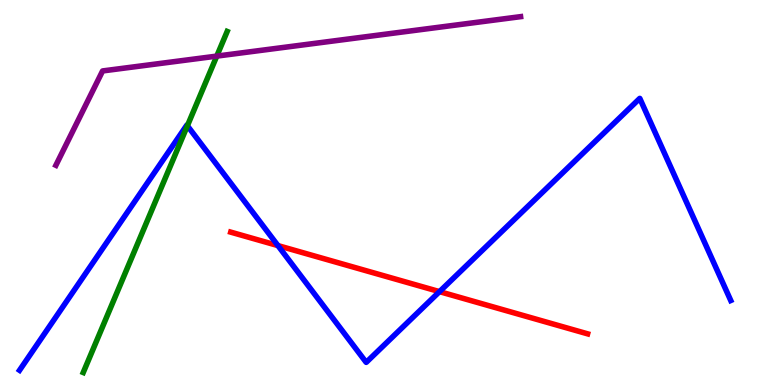[{'lines': ['blue', 'red'], 'intersections': [{'x': 3.59, 'y': 3.62}, {'x': 5.67, 'y': 2.43}]}, {'lines': ['green', 'red'], 'intersections': []}, {'lines': ['purple', 'red'], 'intersections': []}, {'lines': ['blue', 'green'], 'intersections': [{'x': 2.42, 'y': 6.73}]}, {'lines': ['blue', 'purple'], 'intersections': []}, {'lines': ['green', 'purple'], 'intersections': [{'x': 2.8, 'y': 8.54}]}]